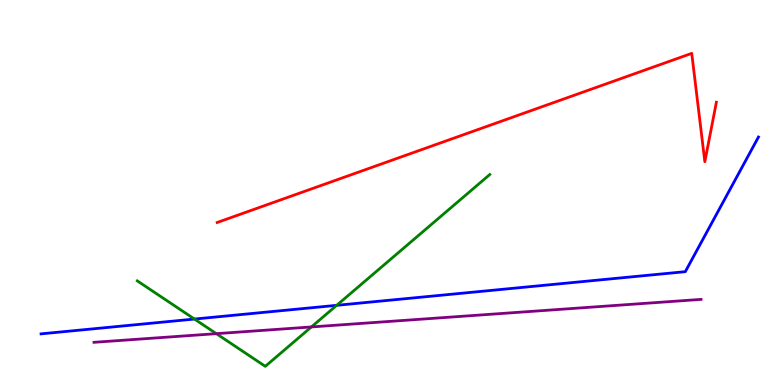[{'lines': ['blue', 'red'], 'intersections': []}, {'lines': ['green', 'red'], 'intersections': []}, {'lines': ['purple', 'red'], 'intersections': []}, {'lines': ['blue', 'green'], 'intersections': [{'x': 2.51, 'y': 1.71}, {'x': 4.34, 'y': 2.07}]}, {'lines': ['blue', 'purple'], 'intersections': []}, {'lines': ['green', 'purple'], 'intersections': [{'x': 2.79, 'y': 1.33}, {'x': 4.02, 'y': 1.51}]}]